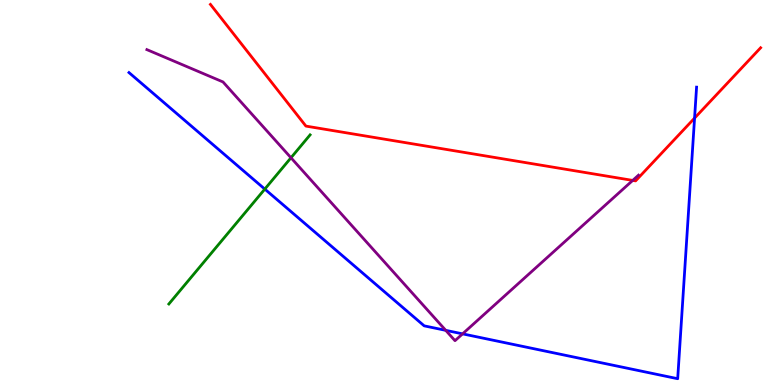[{'lines': ['blue', 'red'], 'intersections': [{'x': 8.96, 'y': 6.93}]}, {'lines': ['green', 'red'], 'intersections': []}, {'lines': ['purple', 'red'], 'intersections': [{'x': 8.16, 'y': 5.31}]}, {'lines': ['blue', 'green'], 'intersections': [{'x': 3.42, 'y': 5.09}]}, {'lines': ['blue', 'purple'], 'intersections': [{'x': 5.75, 'y': 1.42}, {'x': 5.97, 'y': 1.33}]}, {'lines': ['green', 'purple'], 'intersections': [{'x': 3.75, 'y': 5.9}]}]